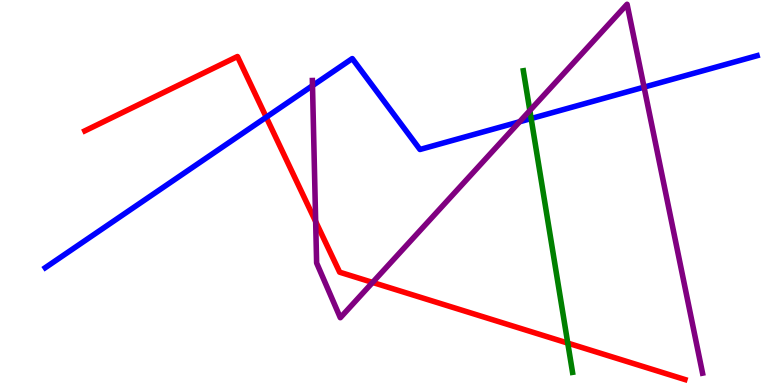[{'lines': ['blue', 'red'], 'intersections': [{'x': 3.44, 'y': 6.96}]}, {'lines': ['green', 'red'], 'intersections': [{'x': 7.33, 'y': 1.09}]}, {'lines': ['purple', 'red'], 'intersections': [{'x': 4.07, 'y': 4.25}, {'x': 4.81, 'y': 2.66}]}, {'lines': ['blue', 'green'], 'intersections': [{'x': 6.85, 'y': 6.92}]}, {'lines': ['blue', 'purple'], 'intersections': [{'x': 4.03, 'y': 7.77}, {'x': 6.7, 'y': 6.84}, {'x': 8.31, 'y': 7.74}]}, {'lines': ['green', 'purple'], 'intersections': [{'x': 6.84, 'y': 7.13}]}]